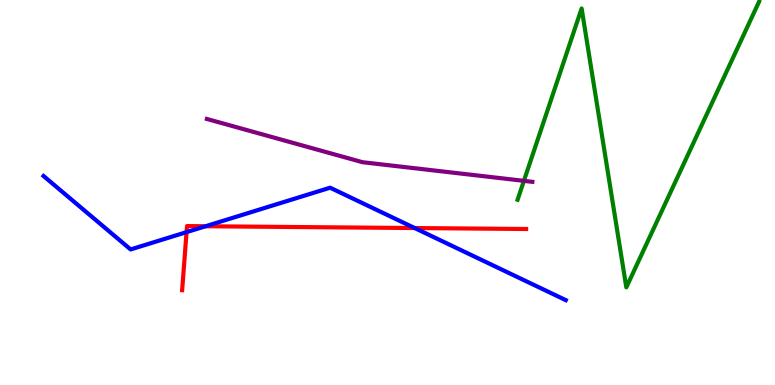[{'lines': ['blue', 'red'], 'intersections': [{'x': 2.41, 'y': 3.97}, {'x': 2.65, 'y': 4.12}, {'x': 5.35, 'y': 4.08}]}, {'lines': ['green', 'red'], 'intersections': []}, {'lines': ['purple', 'red'], 'intersections': []}, {'lines': ['blue', 'green'], 'intersections': []}, {'lines': ['blue', 'purple'], 'intersections': []}, {'lines': ['green', 'purple'], 'intersections': [{'x': 6.76, 'y': 5.3}]}]